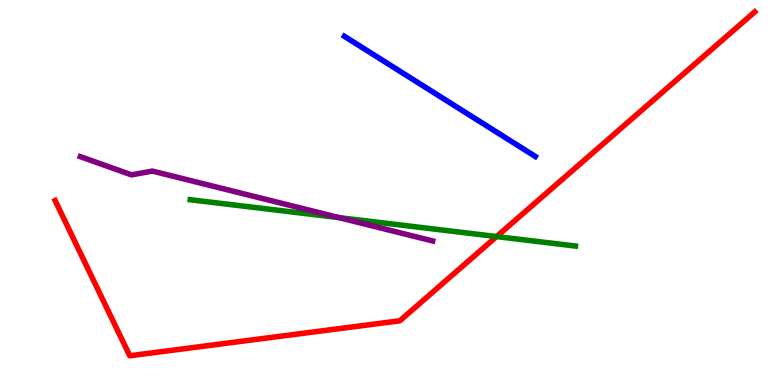[{'lines': ['blue', 'red'], 'intersections': []}, {'lines': ['green', 'red'], 'intersections': [{'x': 6.41, 'y': 3.86}]}, {'lines': ['purple', 'red'], 'intersections': []}, {'lines': ['blue', 'green'], 'intersections': []}, {'lines': ['blue', 'purple'], 'intersections': []}, {'lines': ['green', 'purple'], 'intersections': [{'x': 4.38, 'y': 4.35}]}]